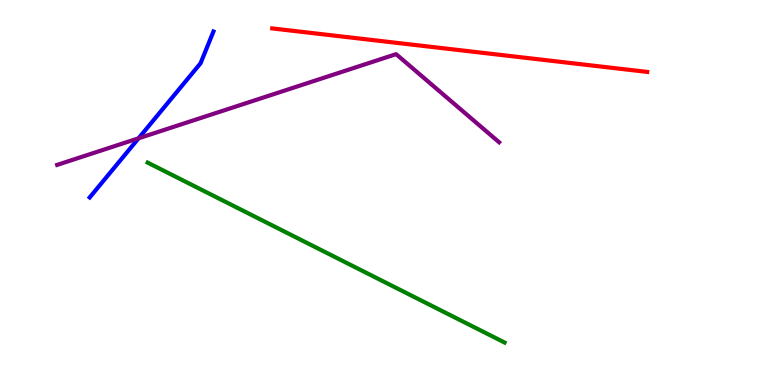[{'lines': ['blue', 'red'], 'intersections': []}, {'lines': ['green', 'red'], 'intersections': []}, {'lines': ['purple', 'red'], 'intersections': []}, {'lines': ['blue', 'green'], 'intersections': []}, {'lines': ['blue', 'purple'], 'intersections': [{'x': 1.79, 'y': 6.41}]}, {'lines': ['green', 'purple'], 'intersections': []}]